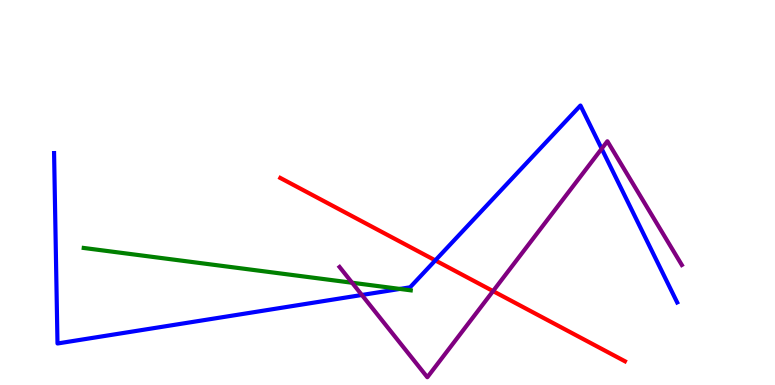[{'lines': ['blue', 'red'], 'intersections': [{'x': 5.62, 'y': 3.24}]}, {'lines': ['green', 'red'], 'intersections': []}, {'lines': ['purple', 'red'], 'intersections': [{'x': 6.36, 'y': 2.44}]}, {'lines': ['blue', 'green'], 'intersections': [{'x': 5.16, 'y': 2.5}]}, {'lines': ['blue', 'purple'], 'intersections': [{'x': 4.67, 'y': 2.34}, {'x': 7.76, 'y': 6.14}]}, {'lines': ['green', 'purple'], 'intersections': [{'x': 4.54, 'y': 2.66}]}]